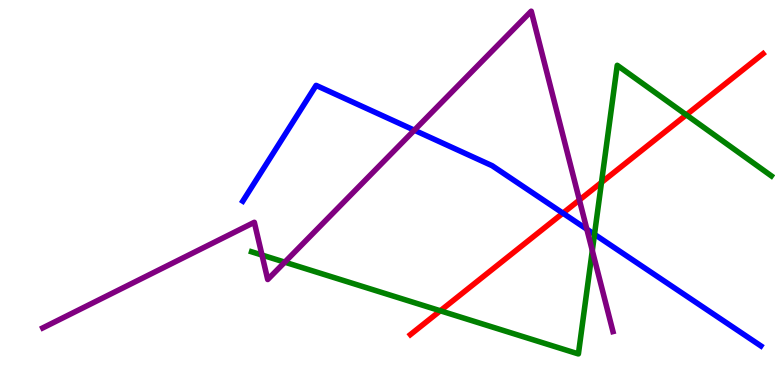[{'lines': ['blue', 'red'], 'intersections': [{'x': 7.26, 'y': 4.46}]}, {'lines': ['green', 'red'], 'intersections': [{'x': 5.68, 'y': 1.93}, {'x': 7.76, 'y': 5.26}, {'x': 8.86, 'y': 7.02}]}, {'lines': ['purple', 'red'], 'intersections': [{'x': 7.48, 'y': 4.8}]}, {'lines': ['blue', 'green'], 'intersections': [{'x': 7.67, 'y': 3.91}]}, {'lines': ['blue', 'purple'], 'intersections': [{'x': 5.35, 'y': 6.62}, {'x': 7.57, 'y': 4.05}]}, {'lines': ['green', 'purple'], 'intersections': [{'x': 3.38, 'y': 3.38}, {'x': 3.67, 'y': 3.19}, {'x': 7.64, 'y': 3.49}]}]